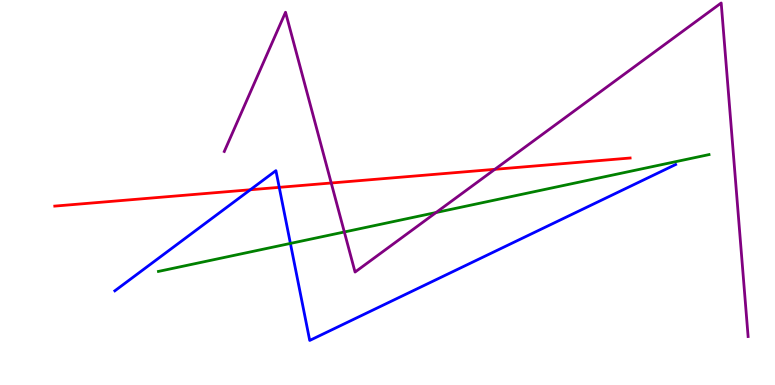[{'lines': ['blue', 'red'], 'intersections': [{'x': 3.23, 'y': 5.07}, {'x': 3.6, 'y': 5.13}]}, {'lines': ['green', 'red'], 'intersections': []}, {'lines': ['purple', 'red'], 'intersections': [{'x': 4.27, 'y': 5.25}, {'x': 6.39, 'y': 5.6}]}, {'lines': ['blue', 'green'], 'intersections': [{'x': 3.75, 'y': 3.68}]}, {'lines': ['blue', 'purple'], 'intersections': []}, {'lines': ['green', 'purple'], 'intersections': [{'x': 4.44, 'y': 3.97}, {'x': 5.63, 'y': 4.48}]}]